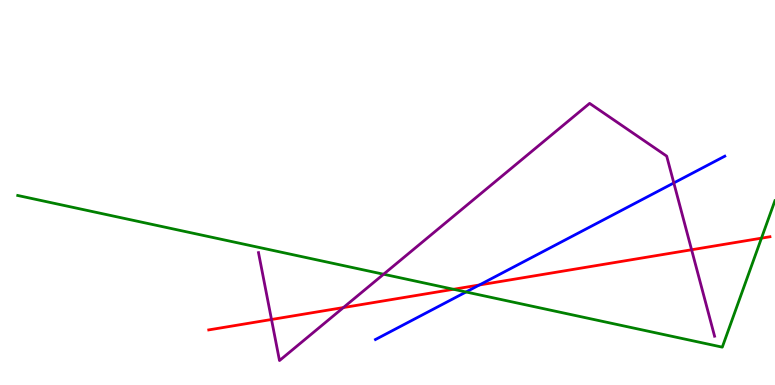[{'lines': ['blue', 'red'], 'intersections': [{'x': 6.19, 'y': 2.6}]}, {'lines': ['green', 'red'], 'intersections': [{'x': 5.85, 'y': 2.49}, {'x': 9.83, 'y': 3.81}]}, {'lines': ['purple', 'red'], 'intersections': [{'x': 3.5, 'y': 1.7}, {'x': 4.43, 'y': 2.01}, {'x': 8.92, 'y': 3.51}]}, {'lines': ['blue', 'green'], 'intersections': [{'x': 6.01, 'y': 2.42}]}, {'lines': ['blue', 'purple'], 'intersections': [{'x': 8.69, 'y': 5.25}]}, {'lines': ['green', 'purple'], 'intersections': [{'x': 4.95, 'y': 2.88}]}]